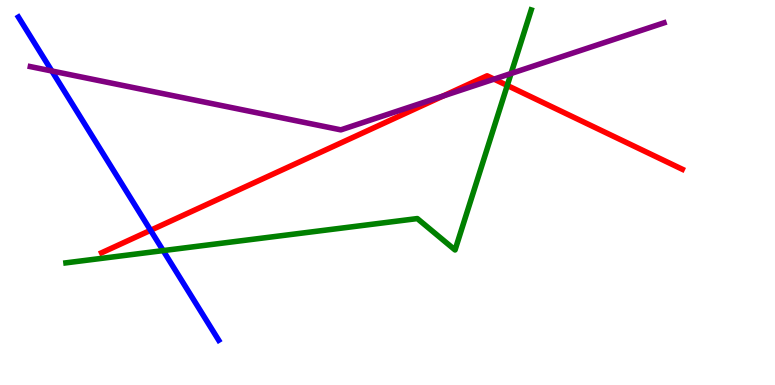[{'lines': ['blue', 'red'], 'intersections': [{'x': 1.94, 'y': 4.02}]}, {'lines': ['green', 'red'], 'intersections': [{'x': 6.55, 'y': 7.78}]}, {'lines': ['purple', 'red'], 'intersections': [{'x': 5.72, 'y': 7.51}, {'x': 6.37, 'y': 7.94}]}, {'lines': ['blue', 'green'], 'intersections': [{'x': 2.11, 'y': 3.49}]}, {'lines': ['blue', 'purple'], 'intersections': [{'x': 0.669, 'y': 8.16}]}, {'lines': ['green', 'purple'], 'intersections': [{'x': 6.59, 'y': 8.09}]}]